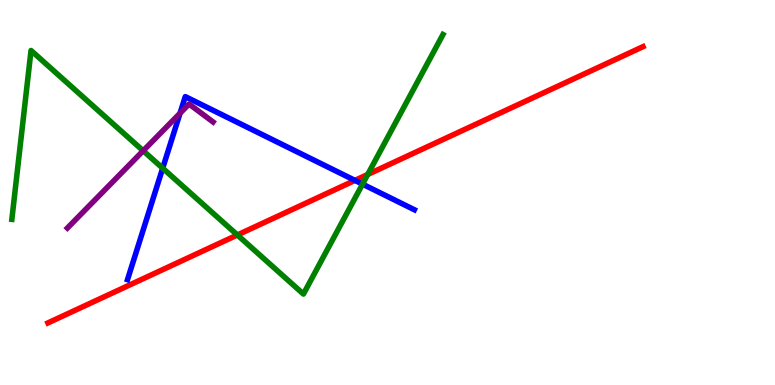[{'lines': ['blue', 'red'], 'intersections': [{'x': 4.58, 'y': 5.31}]}, {'lines': ['green', 'red'], 'intersections': [{'x': 3.06, 'y': 3.9}, {'x': 4.74, 'y': 5.47}]}, {'lines': ['purple', 'red'], 'intersections': []}, {'lines': ['blue', 'green'], 'intersections': [{'x': 2.1, 'y': 5.63}, {'x': 4.68, 'y': 5.22}]}, {'lines': ['blue', 'purple'], 'intersections': [{'x': 2.32, 'y': 7.06}]}, {'lines': ['green', 'purple'], 'intersections': [{'x': 1.85, 'y': 6.08}]}]